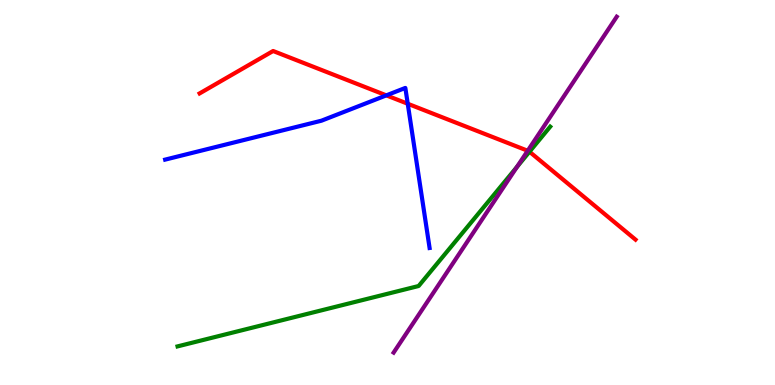[{'lines': ['blue', 'red'], 'intersections': [{'x': 4.98, 'y': 7.52}, {'x': 5.26, 'y': 7.31}]}, {'lines': ['green', 'red'], 'intersections': [{'x': 6.83, 'y': 6.06}]}, {'lines': ['purple', 'red'], 'intersections': [{'x': 6.81, 'y': 6.08}]}, {'lines': ['blue', 'green'], 'intersections': []}, {'lines': ['blue', 'purple'], 'intersections': []}, {'lines': ['green', 'purple'], 'intersections': [{'x': 6.67, 'y': 5.66}]}]